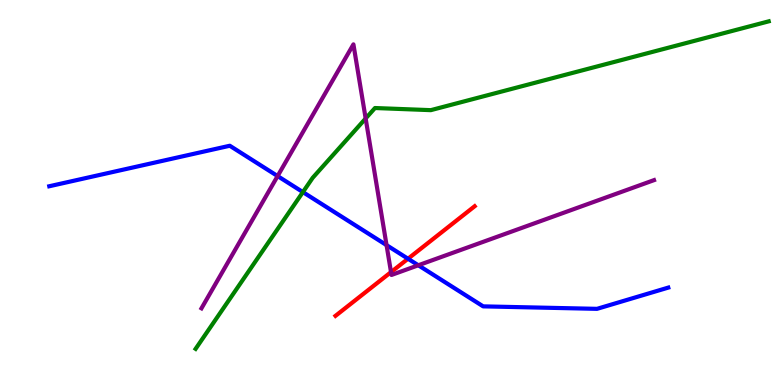[{'lines': ['blue', 'red'], 'intersections': [{'x': 5.26, 'y': 3.28}]}, {'lines': ['green', 'red'], 'intersections': []}, {'lines': ['purple', 'red'], 'intersections': [{'x': 5.05, 'y': 2.93}]}, {'lines': ['blue', 'green'], 'intersections': [{'x': 3.91, 'y': 5.01}]}, {'lines': ['blue', 'purple'], 'intersections': [{'x': 3.58, 'y': 5.43}, {'x': 4.99, 'y': 3.63}, {'x': 5.4, 'y': 3.11}]}, {'lines': ['green', 'purple'], 'intersections': [{'x': 4.72, 'y': 6.92}]}]